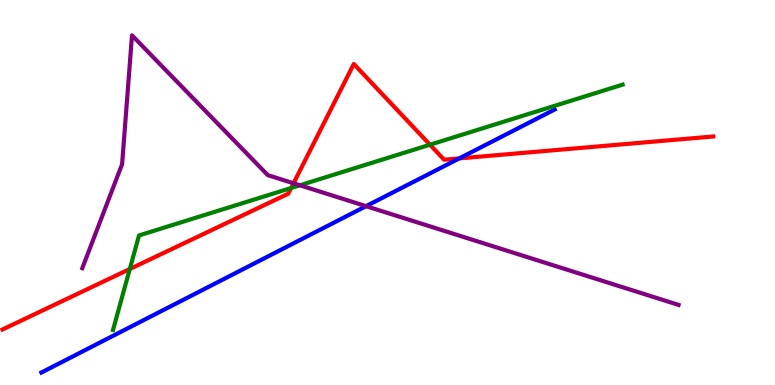[{'lines': ['blue', 'red'], 'intersections': [{'x': 5.93, 'y': 5.89}]}, {'lines': ['green', 'red'], 'intersections': [{'x': 1.67, 'y': 3.01}, {'x': 3.76, 'y': 5.12}, {'x': 5.55, 'y': 6.24}]}, {'lines': ['purple', 'red'], 'intersections': [{'x': 3.79, 'y': 5.24}]}, {'lines': ['blue', 'green'], 'intersections': []}, {'lines': ['blue', 'purple'], 'intersections': [{'x': 4.72, 'y': 4.64}]}, {'lines': ['green', 'purple'], 'intersections': [{'x': 3.87, 'y': 5.19}]}]